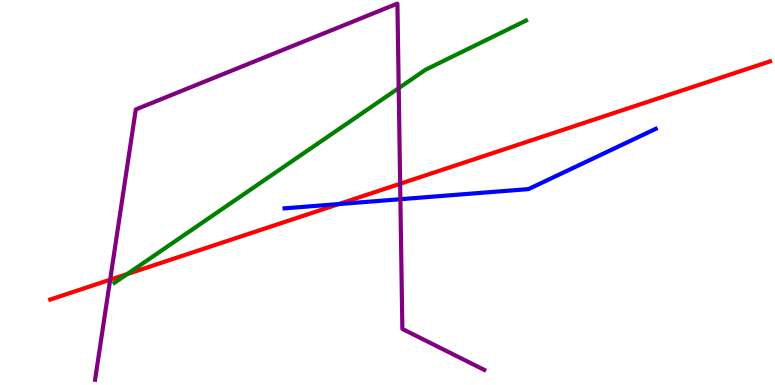[{'lines': ['blue', 'red'], 'intersections': [{'x': 4.37, 'y': 4.7}]}, {'lines': ['green', 'red'], 'intersections': [{'x': 1.64, 'y': 2.88}]}, {'lines': ['purple', 'red'], 'intersections': [{'x': 1.42, 'y': 2.73}, {'x': 5.16, 'y': 5.23}]}, {'lines': ['blue', 'green'], 'intersections': []}, {'lines': ['blue', 'purple'], 'intersections': [{'x': 5.17, 'y': 4.83}]}, {'lines': ['green', 'purple'], 'intersections': [{'x': 5.14, 'y': 7.71}]}]